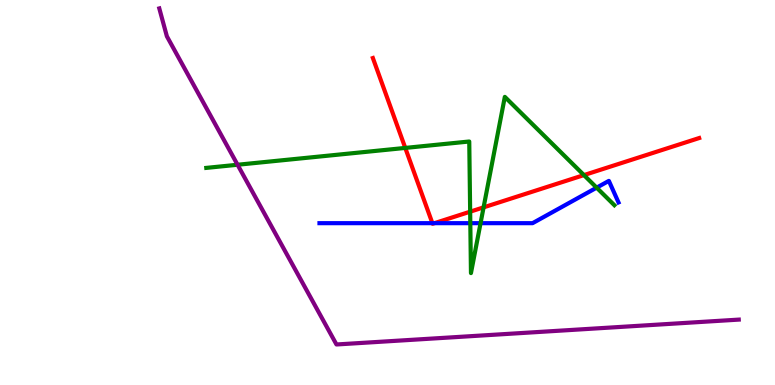[{'lines': ['blue', 'red'], 'intersections': [{'x': 5.58, 'y': 4.2}, {'x': 5.61, 'y': 4.2}]}, {'lines': ['green', 'red'], 'intersections': [{'x': 5.23, 'y': 6.16}, {'x': 6.07, 'y': 4.5}, {'x': 6.24, 'y': 4.61}, {'x': 7.53, 'y': 5.45}]}, {'lines': ['purple', 'red'], 'intersections': []}, {'lines': ['blue', 'green'], 'intersections': [{'x': 6.07, 'y': 4.2}, {'x': 6.2, 'y': 4.2}, {'x': 7.7, 'y': 5.13}]}, {'lines': ['blue', 'purple'], 'intersections': []}, {'lines': ['green', 'purple'], 'intersections': [{'x': 3.07, 'y': 5.72}]}]